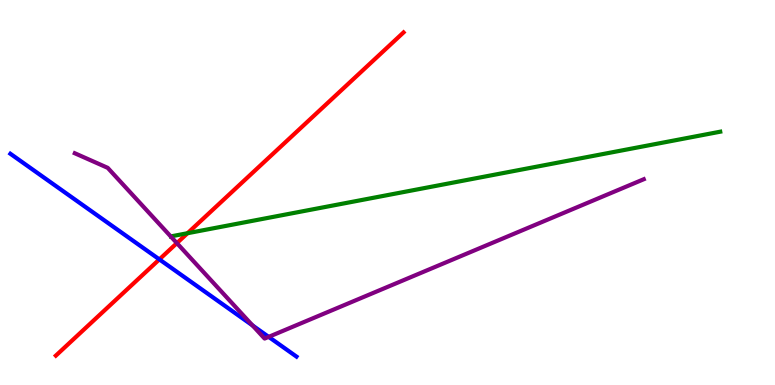[{'lines': ['blue', 'red'], 'intersections': [{'x': 2.06, 'y': 3.26}]}, {'lines': ['green', 'red'], 'intersections': [{'x': 2.42, 'y': 3.94}]}, {'lines': ['purple', 'red'], 'intersections': [{'x': 2.28, 'y': 3.69}]}, {'lines': ['blue', 'green'], 'intersections': []}, {'lines': ['blue', 'purple'], 'intersections': [{'x': 3.26, 'y': 1.55}, {'x': 3.47, 'y': 1.25}]}, {'lines': ['green', 'purple'], 'intersections': []}]